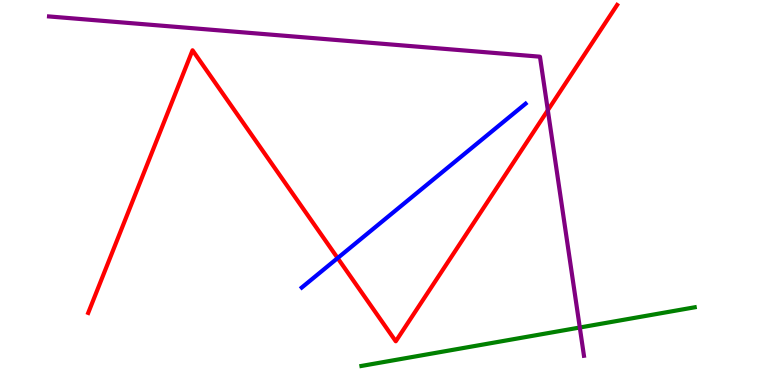[{'lines': ['blue', 'red'], 'intersections': [{'x': 4.36, 'y': 3.3}]}, {'lines': ['green', 'red'], 'intersections': []}, {'lines': ['purple', 'red'], 'intersections': [{'x': 7.07, 'y': 7.14}]}, {'lines': ['blue', 'green'], 'intersections': []}, {'lines': ['blue', 'purple'], 'intersections': []}, {'lines': ['green', 'purple'], 'intersections': [{'x': 7.48, 'y': 1.49}]}]